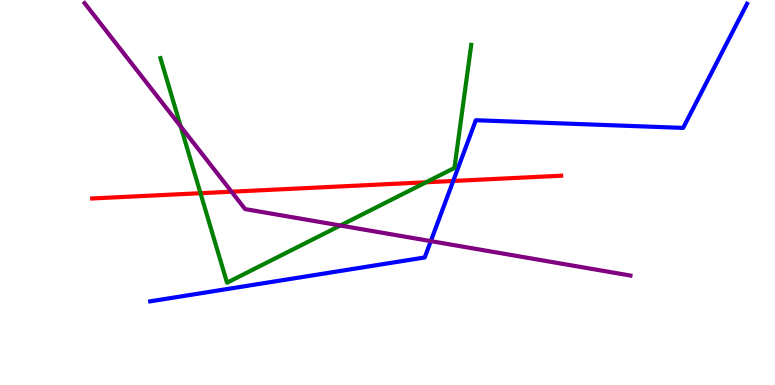[{'lines': ['blue', 'red'], 'intersections': [{'x': 5.85, 'y': 5.3}]}, {'lines': ['green', 'red'], 'intersections': [{'x': 2.59, 'y': 4.98}, {'x': 5.5, 'y': 5.27}]}, {'lines': ['purple', 'red'], 'intersections': [{'x': 2.99, 'y': 5.02}]}, {'lines': ['blue', 'green'], 'intersections': []}, {'lines': ['blue', 'purple'], 'intersections': [{'x': 5.56, 'y': 3.74}]}, {'lines': ['green', 'purple'], 'intersections': [{'x': 2.33, 'y': 6.72}, {'x': 4.39, 'y': 4.14}]}]